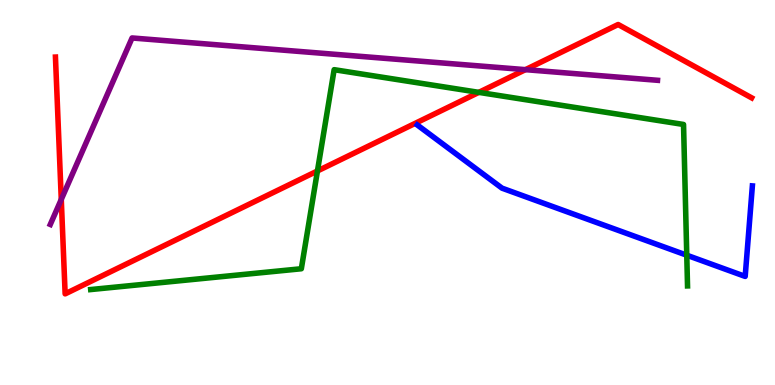[{'lines': ['blue', 'red'], 'intersections': []}, {'lines': ['green', 'red'], 'intersections': [{'x': 4.1, 'y': 5.56}, {'x': 6.18, 'y': 7.6}]}, {'lines': ['purple', 'red'], 'intersections': [{'x': 0.791, 'y': 4.82}, {'x': 6.78, 'y': 8.19}]}, {'lines': ['blue', 'green'], 'intersections': [{'x': 8.86, 'y': 3.37}]}, {'lines': ['blue', 'purple'], 'intersections': []}, {'lines': ['green', 'purple'], 'intersections': []}]